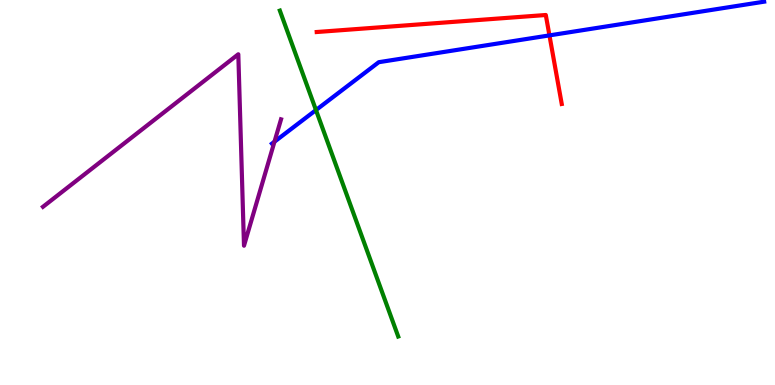[{'lines': ['blue', 'red'], 'intersections': [{'x': 7.09, 'y': 9.08}]}, {'lines': ['green', 'red'], 'intersections': []}, {'lines': ['purple', 'red'], 'intersections': []}, {'lines': ['blue', 'green'], 'intersections': [{'x': 4.08, 'y': 7.14}]}, {'lines': ['blue', 'purple'], 'intersections': [{'x': 3.54, 'y': 6.32}]}, {'lines': ['green', 'purple'], 'intersections': []}]